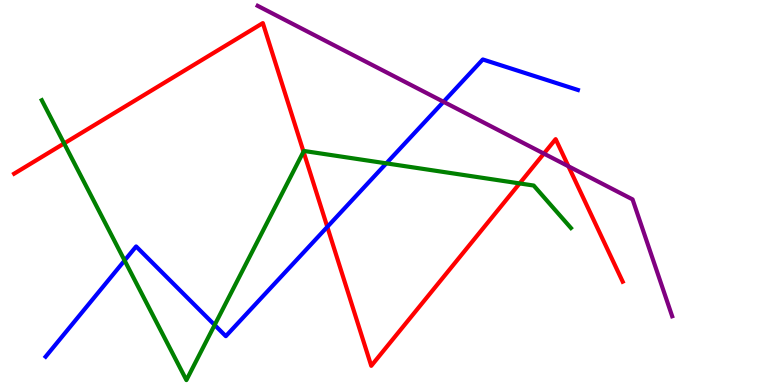[{'lines': ['blue', 'red'], 'intersections': [{'x': 4.22, 'y': 4.11}]}, {'lines': ['green', 'red'], 'intersections': [{'x': 0.827, 'y': 6.27}, {'x': 3.92, 'y': 6.06}, {'x': 6.7, 'y': 5.24}]}, {'lines': ['purple', 'red'], 'intersections': [{'x': 7.02, 'y': 6.01}, {'x': 7.33, 'y': 5.68}]}, {'lines': ['blue', 'green'], 'intersections': [{'x': 1.61, 'y': 3.23}, {'x': 2.77, 'y': 1.56}, {'x': 4.98, 'y': 5.76}]}, {'lines': ['blue', 'purple'], 'intersections': [{'x': 5.72, 'y': 7.36}]}, {'lines': ['green', 'purple'], 'intersections': []}]